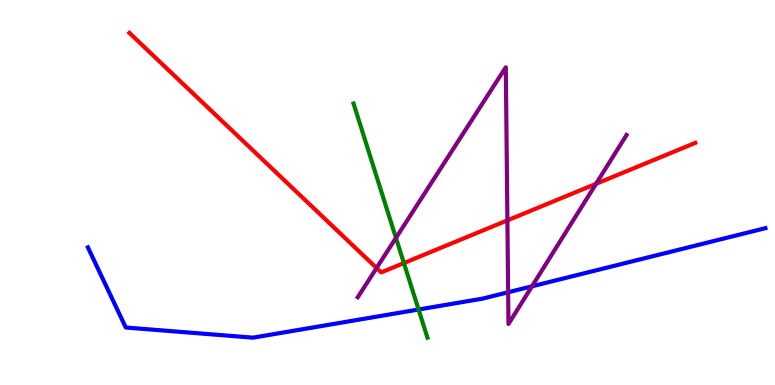[{'lines': ['blue', 'red'], 'intersections': []}, {'lines': ['green', 'red'], 'intersections': [{'x': 5.21, 'y': 3.17}]}, {'lines': ['purple', 'red'], 'intersections': [{'x': 4.86, 'y': 3.04}, {'x': 6.55, 'y': 4.28}, {'x': 7.69, 'y': 5.23}]}, {'lines': ['blue', 'green'], 'intersections': [{'x': 5.4, 'y': 1.96}]}, {'lines': ['blue', 'purple'], 'intersections': [{'x': 6.56, 'y': 2.41}, {'x': 6.86, 'y': 2.56}]}, {'lines': ['green', 'purple'], 'intersections': [{'x': 5.11, 'y': 3.82}]}]